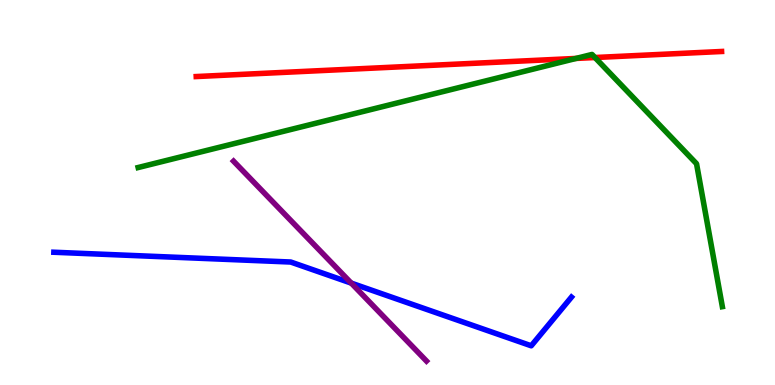[{'lines': ['blue', 'red'], 'intersections': []}, {'lines': ['green', 'red'], 'intersections': [{'x': 7.43, 'y': 8.48}, {'x': 7.68, 'y': 8.51}]}, {'lines': ['purple', 'red'], 'intersections': []}, {'lines': ['blue', 'green'], 'intersections': []}, {'lines': ['blue', 'purple'], 'intersections': [{'x': 4.53, 'y': 2.65}]}, {'lines': ['green', 'purple'], 'intersections': []}]